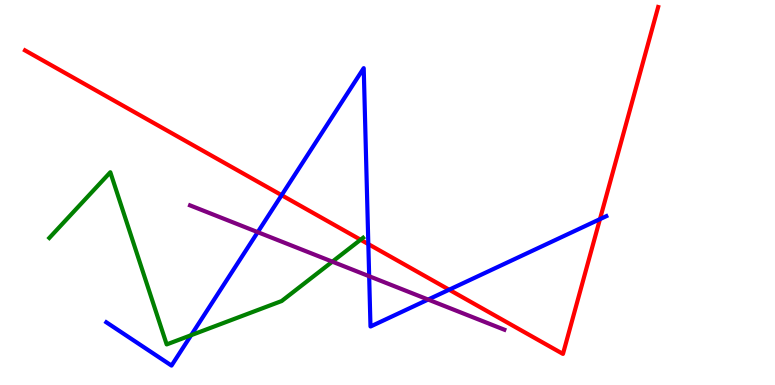[{'lines': ['blue', 'red'], 'intersections': [{'x': 3.63, 'y': 4.93}, {'x': 4.75, 'y': 3.66}, {'x': 5.8, 'y': 2.48}, {'x': 7.74, 'y': 4.31}]}, {'lines': ['green', 'red'], 'intersections': [{'x': 4.65, 'y': 3.77}]}, {'lines': ['purple', 'red'], 'intersections': []}, {'lines': ['blue', 'green'], 'intersections': [{'x': 2.47, 'y': 1.29}]}, {'lines': ['blue', 'purple'], 'intersections': [{'x': 3.33, 'y': 3.97}, {'x': 4.76, 'y': 2.83}, {'x': 5.52, 'y': 2.22}]}, {'lines': ['green', 'purple'], 'intersections': [{'x': 4.29, 'y': 3.2}]}]